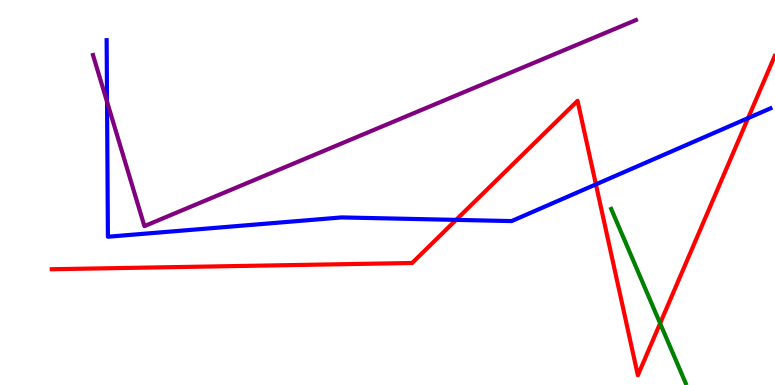[{'lines': ['blue', 'red'], 'intersections': [{'x': 5.89, 'y': 4.29}, {'x': 7.69, 'y': 5.21}, {'x': 9.65, 'y': 6.93}]}, {'lines': ['green', 'red'], 'intersections': [{'x': 8.52, 'y': 1.6}]}, {'lines': ['purple', 'red'], 'intersections': []}, {'lines': ['blue', 'green'], 'intersections': []}, {'lines': ['blue', 'purple'], 'intersections': [{'x': 1.38, 'y': 7.36}]}, {'lines': ['green', 'purple'], 'intersections': []}]